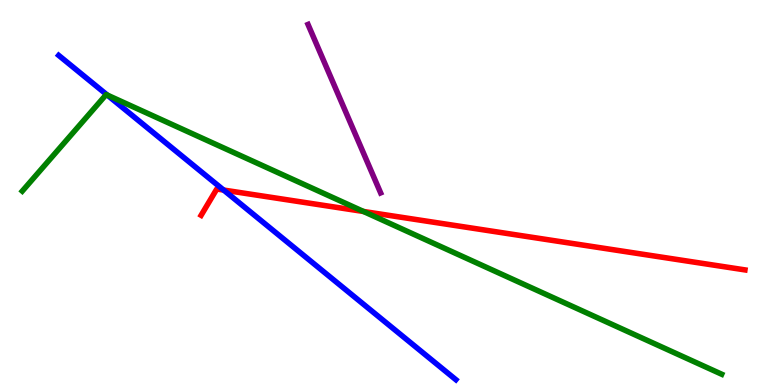[{'lines': ['blue', 'red'], 'intersections': [{'x': 2.89, 'y': 5.06}]}, {'lines': ['green', 'red'], 'intersections': [{'x': 4.69, 'y': 4.51}]}, {'lines': ['purple', 'red'], 'intersections': []}, {'lines': ['blue', 'green'], 'intersections': [{'x': 1.38, 'y': 7.53}]}, {'lines': ['blue', 'purple'], 'intersections': []}, {'lines': ['green', 'purple'], 'intersections': []}]